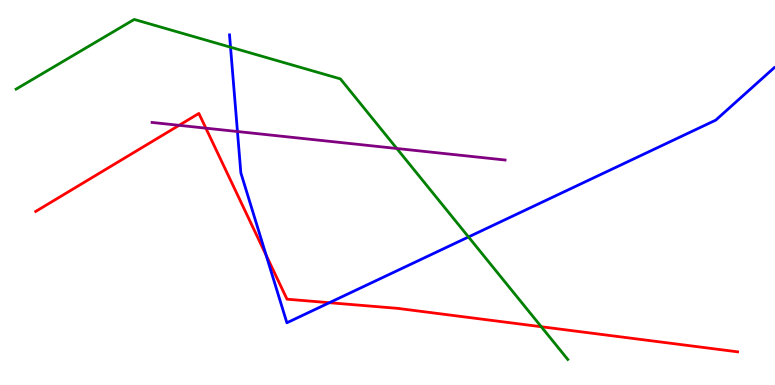[{'lines': ['blue', 'red'], 'intersections': [{'x': 3.43, 'y': 3.37}, {'x': 4.25, 'y': 2.14}]}, {'lines': ['green', 'red'], 'intersections': [{'x': 6.98, 'y': 1.51}]}, {'lines': ['purple', 'red'], 'intersections': [{'x': 2.31, 'y': 6.74}, {'x': 2.66, 'y': 6.67}]}, {'lines': ['blue', 'green'], 'intersections': [{'x': 2.97, 'y': 8.77}, {'x': 6.05, 'y': 3.85}]}, {'lines': ['blue', 'purple'], 'intersections': [{'x': 3.06, 'y': 6.58}]}, {'lines': ['green', 'purple'], 'intersections': [{'x': 5.12, 'y': 6.14}]}]